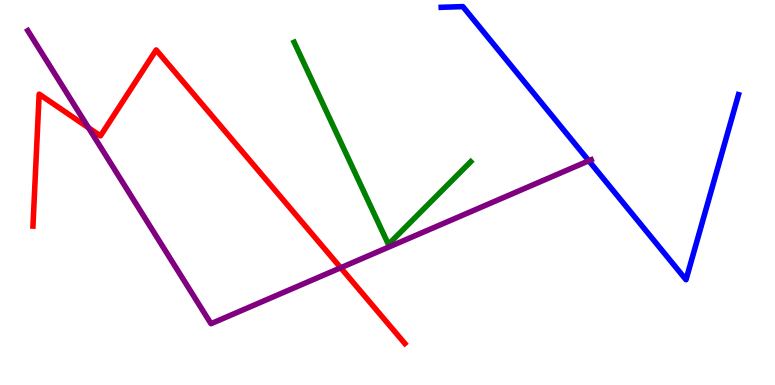[{'lines': ['blue', 'red'], 'intersections': []}, {'lines': ['green', 'red'], 'intersections': []}, {'lines': ['purple', 'red'], 'intersections': [{'x': 1.14, 'y': 6.68}, {'x': 4.4, 'y': 3.05}]}, {'lines': ['blue', 'green'], 'intersections': []}, {'lines': ['blue', 'purple'], 'intersections': [{'x': 7.6, 'y': 5.82}]}, {'lines': ['green', 'purple'], 'intersections': []}]